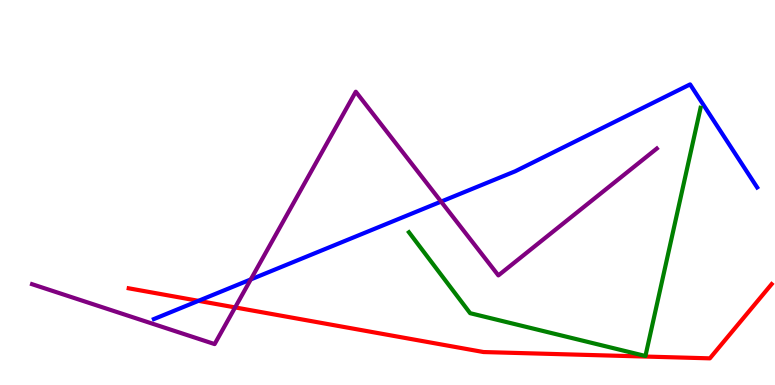[{'lines': ['blue', 'red'], 'intersections': [{'x': 2.56, 'y': 2.19}]}, {'lines': ['green', 'red'], 'intersections': []}, {'lines': ['purple', 'red'], 'intersections': [{'x': 3.03, 'y': 2.02}]}, {'lines': ['blue', 'green'], 'intersections': []}, {'lines': ['blue', 'purple'], 'intersections': [{'x': 3.24, 'y': 2.74}, {'x': 5.69, 'y': 4.76}]}, {'lines': ['green', 'purple'], 'intersections': []}]